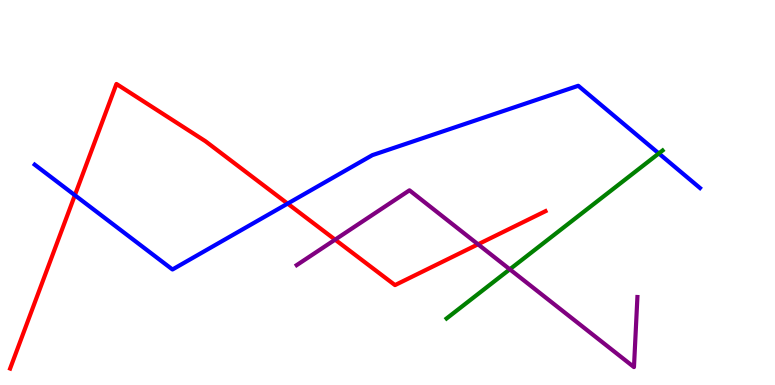[{'lines': ['blue', 'red'], 'intersections': [{'x': 0.966, 'y': 4.93}, {'x': 3.71, 'y': 4.71}]}, {'lines': ['green', 'red'], 'intersections': []}, {'lines': ['purple', 'red'], 'intersections': [{'x': 4.32, 'y': 3.78}, {'x': 6.17, 'y': 3.65}]}, {'lines': ['blue', 'green'], 'intersections': [{'x': 8.5, 'y': 6.01}]}, {'lines': ['blue', 'purple'], 'intersections': []}, {'lines': ['green', 'purple'], 'intersections': [{'x': 6.58, 'y': 3.0}]}]